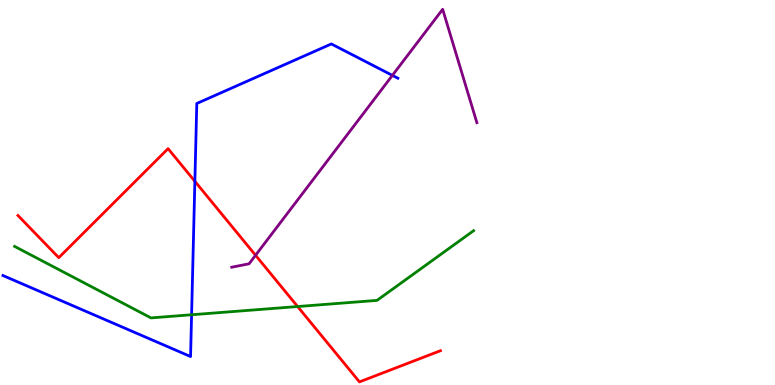[{'lines': ['blue', 'red'], 'intersections': [{'x': 2.51, 'y': 5.29}]}, {'lines': ['green', 'red'], 'intersections': [{'x': 3.84, 'y': 2.04}]}, {'lines': ['purple', 'red'], 'intersections': [{'x': 3.3, 'y': 3.37}]}, {'lines': ['blue', 'green'], 'intersections': [{'x': 2.47, 'y': 1.82}]}, {'lines': ['blue', 'purple'], 'intersections': [{'x': 5.06, 'y': 8.04}]}, {'lines': ['green', 'purple'], 'intersections': []}]